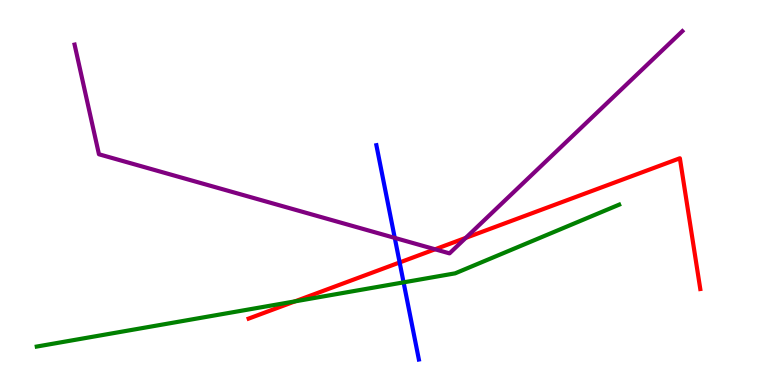[{'lines': ['blue', 'red'], 'intersections': [{'x': 5.16, 'y': 3.18}]}, {'lines': ['green', 'red'], 'intersections': [{'x': 3.81, 'y': 2.17}]}, {'lines': ['purple', 'red'], 'intersections': [{'x': 5.61, 'y': 3.53}, {'x': 6.01, 'y': 3.82}]}, {'lines': ['blue', 'green'], 'intersections': [{'x': 5.21, 'y': 2.67}]}, {'lines': ['blue', 'purple'], 'intersections': [{'x': 5.09, 'y': 3.82}]}, {'lines': ['green', 'purple'], 'intersections': []}]